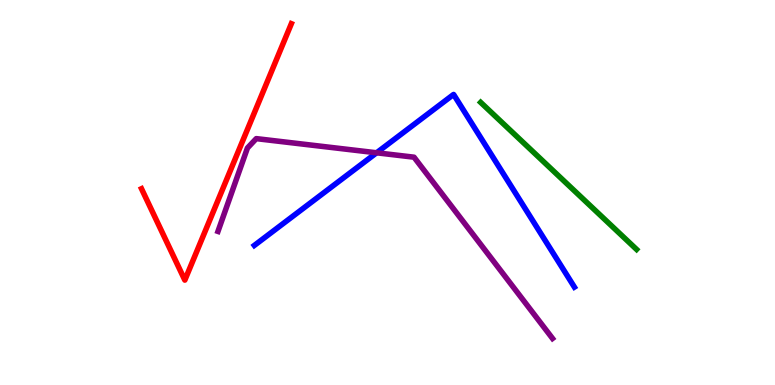[{'lines': ['blue', 'red'], 'intersections': []}, {'lines': ['green', 'red'], 'intersections': []}, {'lines': ['purple', 'red'], 'intersections': []}, {'lines': ['blue', 'green'], 'intersections': []}, {'lines': ['blue', 'purple'], 'intersections': [{'x': 4.86, 'y': 6.03}]}, {'lines': ['green', 'purple'], 'intersections': []}]